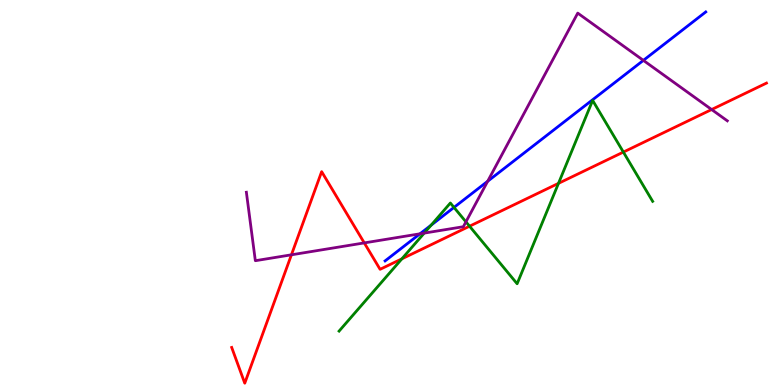[{'lines': ['blue', 'red'], 'intersections': []}, {'lines': ['green', 'red'], 'intersections': [{'x': 5.19, 'y': 3.28}, {'x': 6.06, 'y': 4.12}, {'x': 7.21, 'y': 5.24}, {'x': 8.04, 'y': 6.05}]}, {'lines': ['purple', 'red'], 'intersections': [{'x': 3.76, 'y': 3.38}, {'x': 4.7, 'y': 3.69}, {'x': 9.18, 'y': 7.15}]}, {'lines': ['blue', 'green'], 'intersections': [{'x': 5.56, 'y': 4.15}, {'x': 5.86, 'y': 4.61}]}, {'lines': ['blue', 'purple'], 'intersections': [{'x': 5.42, 'y': 3.93}, {'x': 6.29, 'y': 5.29}, {'x': 8.3, 'y': 8.43}]}, {'lines': ['green', 'purple'], 'intersections': [{'x': 5.47, 'y': 3.95}, {'x': 6.01, 'y': 4.24}]}]